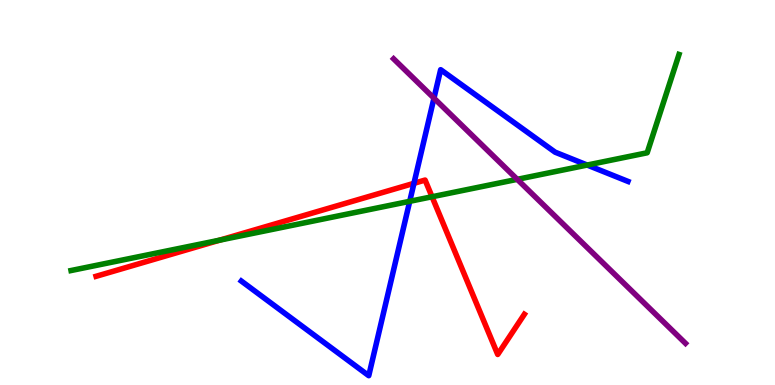[{'lines': ['blue', 'red'], 'intersections': [{'x': 5.34, 'y': 5.24}]}, {'lines': ['green', 'red'], 'intersections': [{'x': 2.83, 'y': 3.76}, {'x': 5.57, 'y': 4.89}]}, {'lines': ['purple', 'red'], 'intersections': []}, {'lines': ['blue', 'green'], 'intersections': [{'x': 5.29, 'y': 4.77}, {'x': 7.58, 'y': 5.71}]}, {'lines': ['blue', 'purple'], 'intersections': [{'x': 5.6, 'y': 7.45}]}, {'lines': ['green', 'purple'], 'intersections': [{'x': 6.67, 'y': 5.34}]}]